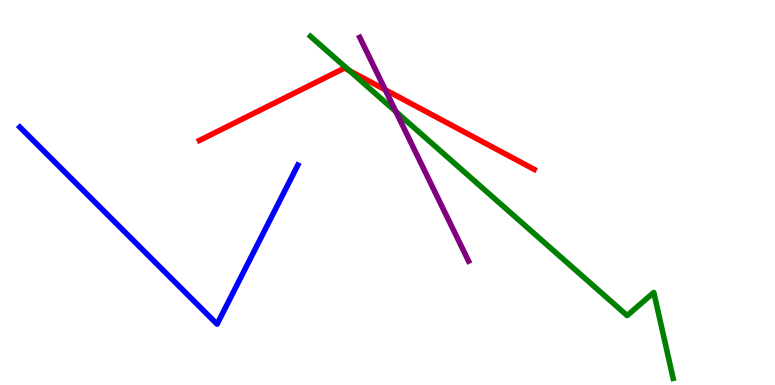[{'lines': ['blue', 'red'], 'intersections': []}, {'lines': ['green', 'red'], 'intersections': [{'x': 4.51, 'y': 8.17}]}, {'lines': ['purple', 'red'], 'intersections': [{'x': 4.97, 'y': 7.67}]}, {'lines': ['blue', 'green'], 'intersections': []}, {'lines': ['blue', 'purple'], 'intersections': []}, {'lines': ['green', 'purple'], 'intersections': [{'x': 5.11, 'y': 7.1}]}]